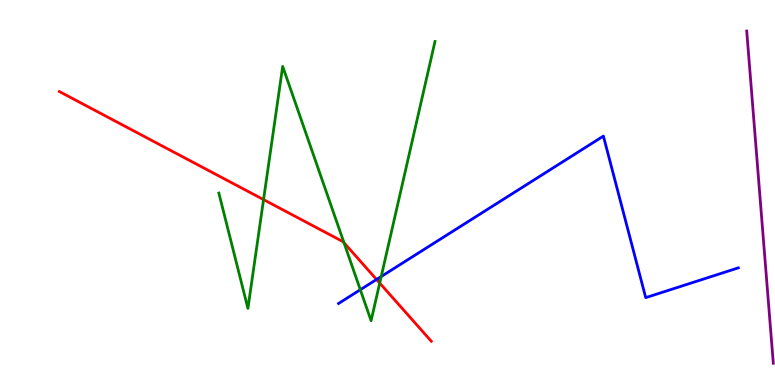[{'lines': ['blue', 'red'], 'intersections': [{'x': 4.86, 'y': 2.74}]}, {'lines': ['green', 'red'], 'intersections': [{'x': 3.4, 'y': 4.82}, {'x': 4.44, 'y': 3.7}, {'x': 4.9, 'y': 2.65}]}, {'lines': ['purple', 'red'], 'intersections': []}, {'lines': ['blue', 'green'], 'intersections': [{'x': 4.65, 'y': 2.47}, {'x': 4.92, 'y': 2.82}]}, {'lines': ['blue', 'purple'], 'intersections': []}, {'lines': ['green', 'purple'], 'intersections': []}]